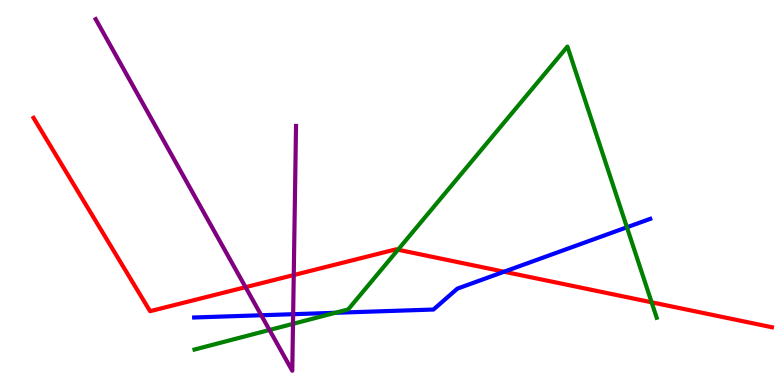[{'lines': ['blue', 'red'], 'intersections': [{'x': 6.5, 'y': 2.94}]}, {'lines': ['green', 'red'], 'intersections': [{'x': 5.14, 'y': 3.51}, {'x': 8.41, 'y': 2.15}]}, {'lines': ['purple', 'red'], 'intersections': [{'x': 3.17, 'y': 2.54}, {'x': 3.79, 'y': 2.86}]}, {'lines': ['blue', 'green'], 'intersections': [{'x': 4.33, 'y': 1.88}, {'x': 8.09, 'y': 4.1}]}, {'lines': ['blue', 'purple'], 'intersections': [{'x': 3.37, 'y': 1.81}, {'x': 3.78, 'y': 1.84}]}, {'lines': ['green', 'purple'], 'intersections': [{'x': 3.48, 'y': 1.43}, {'x': 3.78, 'y': 1.59}]}]